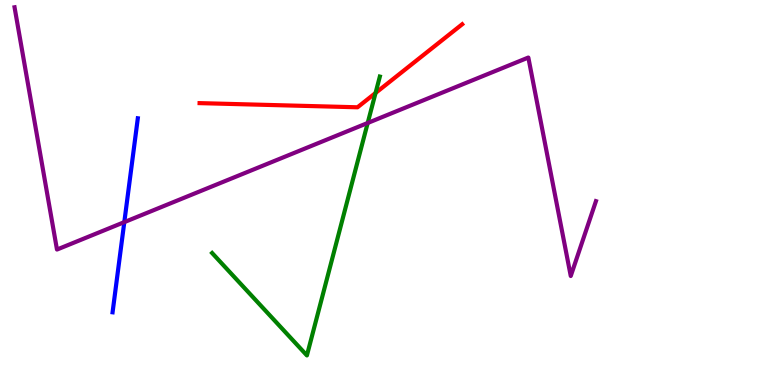[{'lines': ['blue', 'red'], 'intersections': []}, {'lines': ['green', 'red'], 'intersections': [{'x': 4.85, 'y': 7.58}]}, {'lines': ['purple', 'red'], 'intersections': []}, {'lines': ['blue', 'green'], 'intersections': []}, {'lines': ['blue', 'purple'], 'intersections': [{'x': 1.6, 'y': 4.23}]}, {'lines': ['green', 'purple'], 'intersections': [{'x': 4.74, 'y': 6.81}]}]